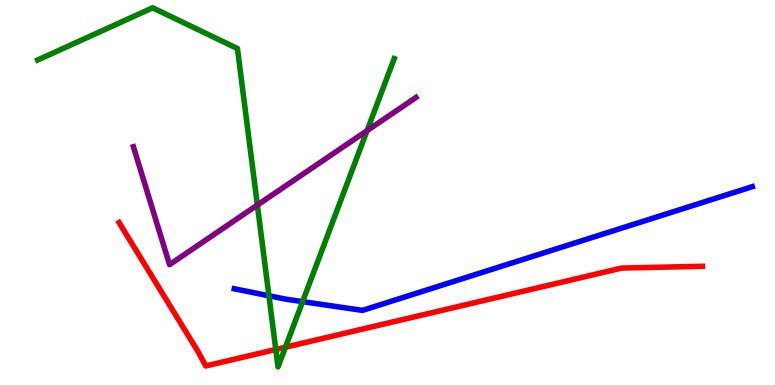[{'lines': ['blue', 'red'], 'intersections': []}, {'lines': ['green', 'red'], 'intersections': [{'x': 3.56, 'y': 0.923}, {'x': 3.68, 'y': 0.982}]}, {'lines': ['purple', 'red'], 'intersections': []}, {'lines': ['blue', 'green'], 'intersections': [{'x': 3.47, 'y': 2.32}, {'x': 3.9, 'y': 2.17}]}, {'lines': ['blue', 'purple'], 'intersections': []}, {'lines': ['green', 'purple'], 'intersections': [{'x': 3.32, 'y': 4.67}, {'x': 4.74, 'y': 6.61}]}]